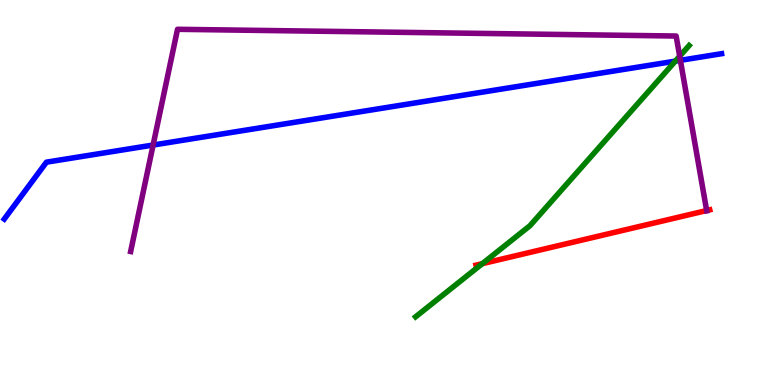[{'lines': ['blue', 'red'], 'intersections': []}, {'lines': ['green', 'red'], 'intersections': [{'x': 6.22, 'y': 3.15}]}, {'lines': ['purple', 'red'], 'intersections': [{'x': 9.12, 'y': 4.53}]}, {'lines': ['blue', 'green'], 'intersections': [{'x': 8.71, 'y': 8.41}]}, {'lines': ['blue', 'purple'], 'intersections': [{'x': 1.98, 'y': 6.23}, {'x': 8.78, 'y': 8.43}]}, {'lines': ['green', 'purple'], 'intersections': [{'x': 8.77, 'y': 8.54}]}]